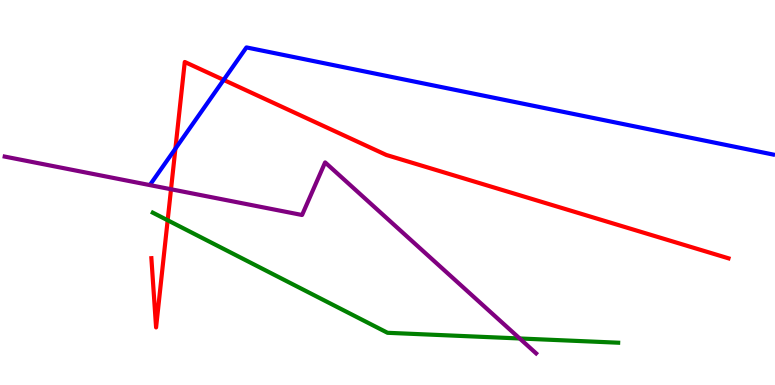[{'lines': ['blue', 'red'], 'intersections': [{'x': 2.26, 'y': 6.14}, {'x': 2.89, 'y': 7.92}]}, {'lines': ['green', 'red'], 'intersections': [{'x': 2.16, 'y': 4.28}]}, {'lines': ['purple', 'red'], 'intersections': [{'x': 2.21, 'y': 5.08}]}, {'lines': ['blue', 'green'], 'intersections': []}, {'lines': ['blue', 'purple'], 'intersections': []}, {'lines': ['green', 'purple'], 'intersections': [{'x': 6.71, 'y': 1.21}]}]